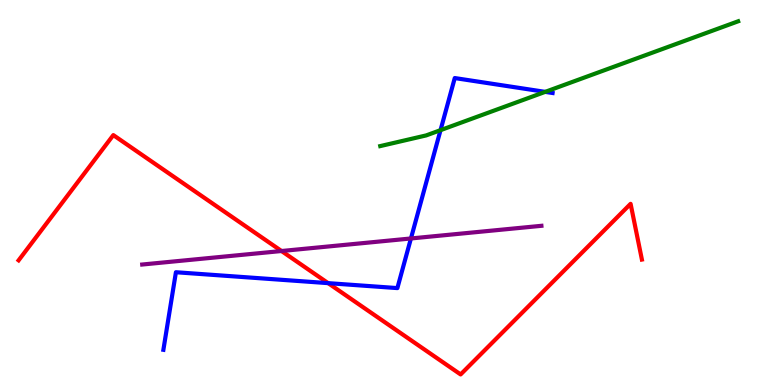[{'lines': ['blue', 'red'], 'intersections': [{'x': 4.23, 'y': 2.65}]}, {'lines': ['green', 'red'], 'intersections': []}, {'lines': ['purple', 'red'], 'intersections': [{'x': 3.63, 'y': 3.48}]}, {'lines': ['blue', 'green'], 'intersections': [{'x': 5.68, 'y': 6.62}, {'x': 7.03, 'y': 7.61}]}, {'lines': ['blue', 'purple'], 'intersections': [{'x': 5.3, 'y': 3.81}]}, {'lines': ['green', 'purple'], 'intersections': []}]